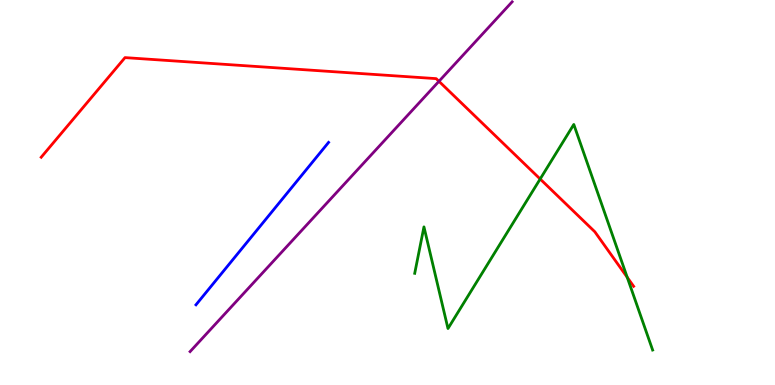[{'lines': ['blue', 'red'], 'intersections': []}, {'lines': ['green', 'red'], 'intersections': [{'x': 6.97, 'y': 5.35}, {'x': 8.09, 'y': 2.8}]}, {'lines': ['purple', 'red'], 'intersections': [{'x': 5.66, 'y': 7.89}]}, {'lines': ['blue', 'green'], 'intersections': []}, {'lines': ['blue', 'purple'], 'intersections': []}, {'lines': ['green', 'purple'], 'intersections': []}]